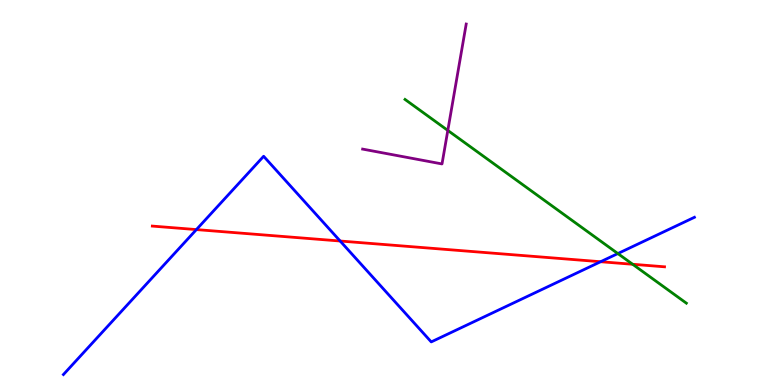[{'lines': ['blue', 'red'], 'intersections': [{'x': 2.53, 'y': 4.04}, {'x': 4.39, 'y': 3.74}, {'x': 7.75, 'y': 3.2}]}, {'lines': ['green', 'red'], 'intersections': [{'x': 8.16, 'y': 3.14}]}, {'lines': ['purple', 'red'], 'intersections': []}, {'lines': ['blue', 'green'], 'intersections': [{'x': 7.97, 'y': 3.41}]}, {'lines': ['blue', 'purple'], 'intersections': []}, {'lines': ['green', 'purple'], 'intersections': [{'x': 5.78, 'y': 6.61}]}]